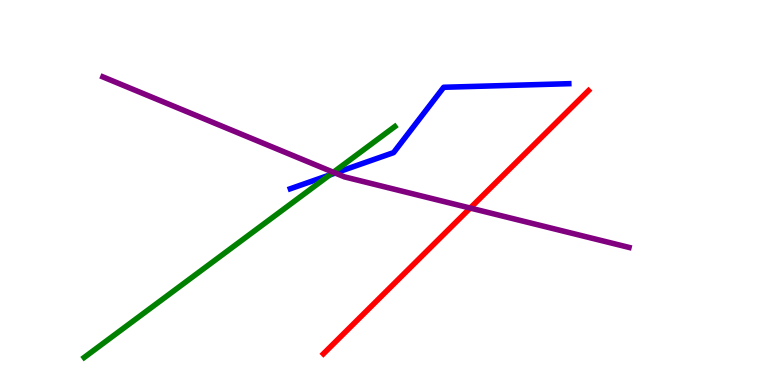[{'lines': ['blue', 'red'], 'intersections': []}, {'lines': ['green', 'red'], 'intersections': []}, {'lines': ['purple', 'red'], 'intersections': [{'x': 6.07, 'y': 4.6}]}, {'lines': ['blue', 'green'], 'intersections': [{'x': 4.25, 'y': 5.46}]}, {'lines': ['blue', 'purple'], 'intersections': [{'x': 4.33, 'y': 5.51}]}, {'lines': ['green', 'purple'], 'intersections': [{'x': 4.3, 'y': 5.53}]}]